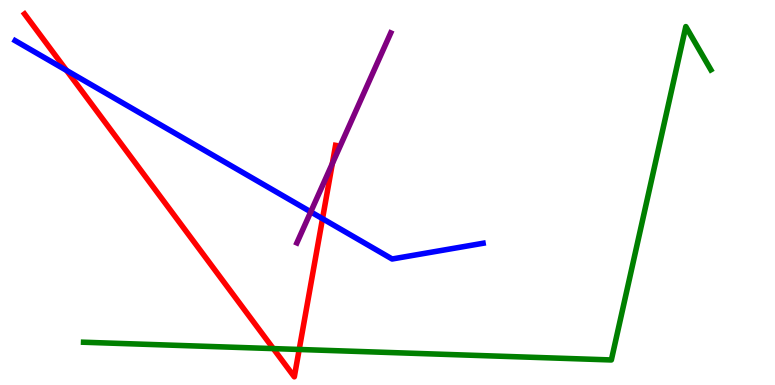[{'lines': ['blue', 'red'], 'intersections': [{'x': 0.859, 'y': 8.17}, {'x': 4.16, 'y': 4.32}]}, {'lines': ['green', 'red'], 'intersections': [{'x': 3.53, 'y': 0.945}, {'x': 3.86, 'y': 0.923}]}, {'lines': ['purple', 'red'], 'intersections': [{'x': 4.29, 'y': 5.75}]}, {'lines': ['blue', 'green'], 'intersections': []}, {'lines': ['blue', 'purple'], 'intersections': [{'x': 4.01, 'y': 4.5}]}, {'lines': ['green', 'purple'], 'intersections': []}]